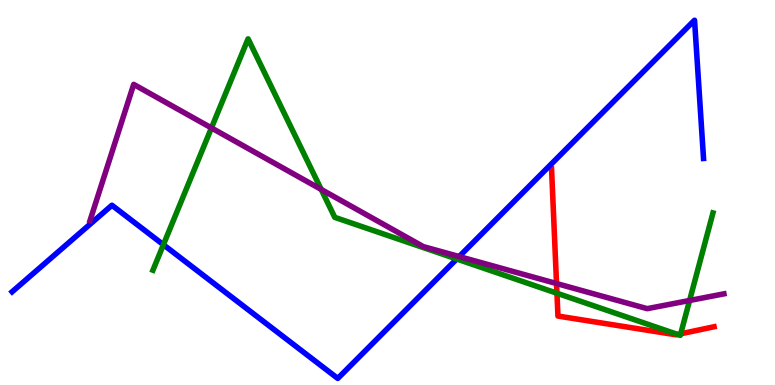[{'lines': ['blue', 'red'], 'intersections': []}, {'lines': ['green', 'red'], 'intersections': [{'x': 7.19, 'y': 2.38}, {'x': 8.74, 'y': 1.31}, {'x': 8.78, 'y': 1.33}]}, {'lines': ['purple', 'red'], 'intersections': [{'x': 7.18, 'y': 2.64}]}, {'lines': ['blue', 'green'], 'intersections': [{'x': 2.11, 'y': 3.64}, {'x': 5.89, 'y': 3.27}]}, {'lines': ['blue', 'purple'], 'intersections': [{'x': 5.92, 'y': 3.34}]}, {'lines': ['green', 'purple'], 'intersections': [{'x': 2.73, 'y': 6.68}, {'x': 4.14, 'y': 5.08}, {'x': 8.9, 'y': 2.2}]}]